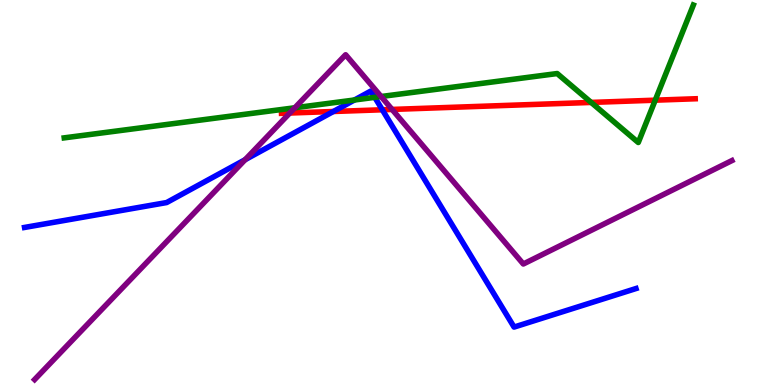[{'lines': ['blue', 'red'], 'intersections': [{'x': 4.3, 'y': 7.1}, {'x': 4.93, 'y': 7.15}]}, {'lines': ['green', 'red'], 'intersections': [{'x': 7.63, 'y': 7.34}, {'x': 8.45, 'y': 7.4}]}, {'lines': ['purple', 'red'], 'intersections': [{'x': 3.74, 'y': 7.06}, {'x': 5.06, 'y': 7.16}]}, {'lines': ['blue', 'green'], 'intersections': [{'x': 4.57, 'y': 7.4}, {'x': 4.84, 'y': 7.47}]}, {'lines': ['blue', 'purple'], 'intersections': [{'x': 3.16, 'y': 5.85}]}, {'lines': ['green', 'purple'], 'intersections': [{'x': 3.8, 'y': 7.2}, {'x': 4.92, 'y': 7.49}]}]